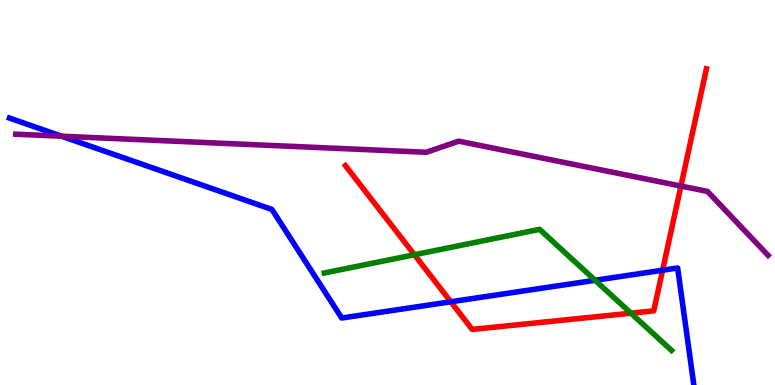[{'lines': ['blue', 'red'], 'intersections': [{'x': 5.82, 'y': 2.16}, {'x': 8.55, 'y': 2.98}]}, {'lines': ['green', 'red'], 'intersections': [{'x': 5.35, 'y': 3.38}, {'x': 8.14, 'y': 1.87}]}, {'lines': ['purple', 'red'], 'intersections': [{'x': 8.79, 'y': 5.17}]}, {'lines': ['blue', 'green'], 'intersections': [{'x': 7.68, 'y': 2.72}]}, {'lines': ['blue', 'purple'], 'intersections': [{'x': 0.796, 'y': 6.46}]}, {'lines': ['green', 'purple'], 'intersections': []}]